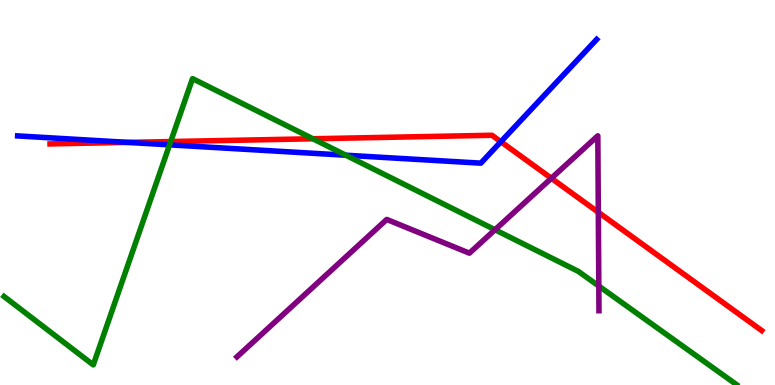[{'lines': ['blue', 'red'], 'intersections': [{'x': 1.65, 'y': 6.3}, {'x': 6.46, 'y': 6.32}]}, {'lines': ['green', 'red'], 'intersections': [{'x': 2.2, 'y': 6.32}, {'x': 4.04, 'y': 6.4}]}, {'lines': ['purple', 'red'], 'intersections': [{'x': 7.11, 'y': 5.37}, {'x': 7.72, 'y': 4.49}]}, {'lines': ['blue', 'green'], 'intersections': [{'x': 2.19, 'y': 6.24}, {'x': 4.46, 'y': 5.97}]}, {'lines': ['blue', 'purple'], 'intersections': []}, {'lines': ['green', 'purple'], 'intersections': [{'x': 6.39, 'y': 4.03}, {'x': 7.73, 'y': 2.57}]}]